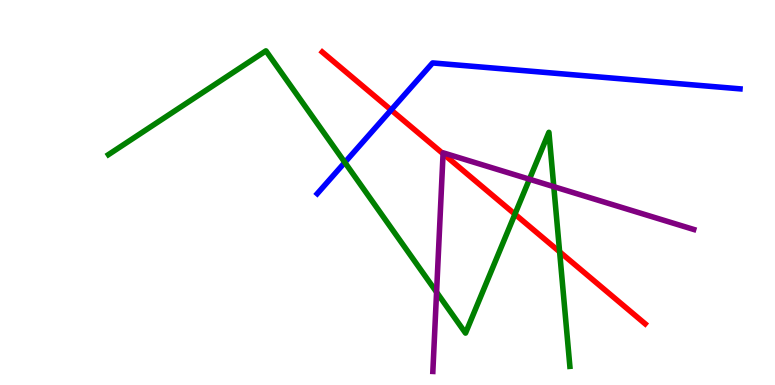[{'lines': ['blue', 'red'], 'intersections': [{'x': 5.05, 'y': 7.14}]}, {'lines': ['green', 'red'], 'intersections': [{'x': 6.64, 'y': 4.44}, {'x': 7.22, 'y': 3.46}]}, {'lines': ['purple', 'red'], 'intersections': [{'x': 5.72, 'y': 6.01}]}, {'lines': ['blue', 'green'], 'intersections': [{'x': 4.45, 'y': 5.78}]}, {'lines': ['blue', 'purple'], 'intersections': []}, {'lines': ['green', 'purple'], 'intersections': [{'x': 5.63, 'y': 2.41}, {'x': 6.83, 'y': 5.35}, {'x': 7.15, 'y': 5.15}]}]